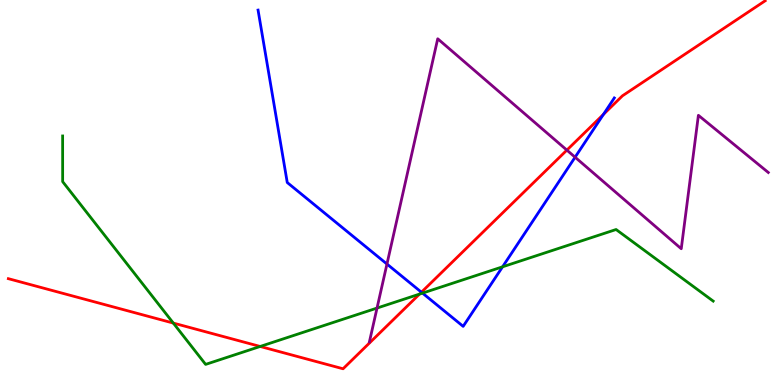[{'lines': ['blue', 'red'], 'intersections': [{'x': 5.44, 'y': 2.41}, {'x': 7.79, 'y': 7.03}]}, {'lines': ['green', 'red'], 'intersections': [{'x': 2.24, 'y': 1.61}, {'x': 3.36, 'y': 1.0}, {'x': 5.41, 'y': 2.36}]}, {'lines': ['purple', 'red'], 'intersections': [{'x': 7.31, 'y': 6.1}]}, {'lines': ['blue', 'green'], 'intersections': [{'x': 5.45, 'y': 2.39}, {'x': 6.48, 'y': 3.07}]}, {'lines': ['blue', 'purple'], 'intersections': [{'x': 4.99, 'y': 3.14}, {'x': 7.42, 'y': 5.92}]}, {'lines': ['green', 'purple'], 'intersections': [{'x': 4.86, 'y': 2.0}]}]